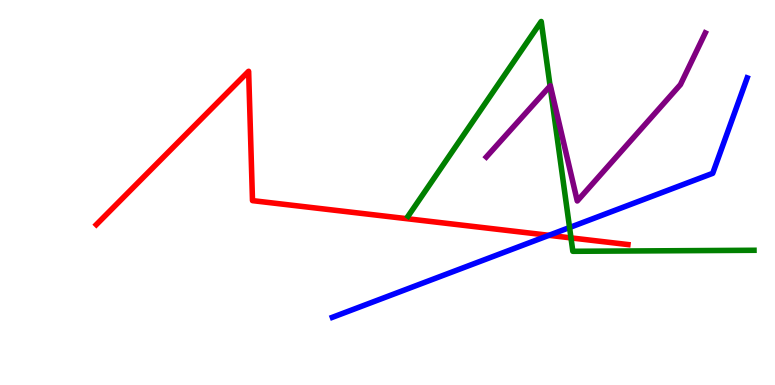[{'lines': ['blue', 'red'], 'intersections': [{'x': 7.08, 'y': 3.89}]}, {'lines': ['green', 'red'], 'intersections': [{'x': 7.37, 'y': 3.82}]}, {'lines': ['purple', 'red'], 'intersections': []}, {'lines': ['blue', 'green'], 'intersections': [{'x': 7.35, 'y': 4.09}]}, {'lines': ['blue', 'purple'], 'intersections': []}, {'lines': ['green', 'purple'], 'intersections': [{'x': 7.1, 'y': 7.77}]}]